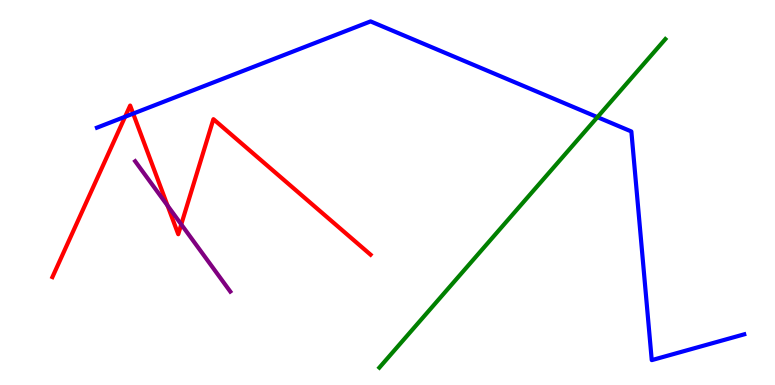[{'lines': ['blue', 'red'], 'intersections': [{'x': 1.61, 'y': 6.97}, {'x': 1.72, 'y': 7.05}]}, {'lines': ['green', 'red'], 'intersections': []}, {'lines': ['purple', 'red'], 'intersections': [{'x': 2.16, 'y': 4.66}, {'x': 2.34, 'y': 4.17}]}, {'lines': ['blue', 'green'], 'intersections': [{'x': 7.71, 'y': 6.96}]}, {'lines': ['blue', 'purple'], 'intersections': []}, {'lines': ['green', 'purple'], 'intersections': []}]